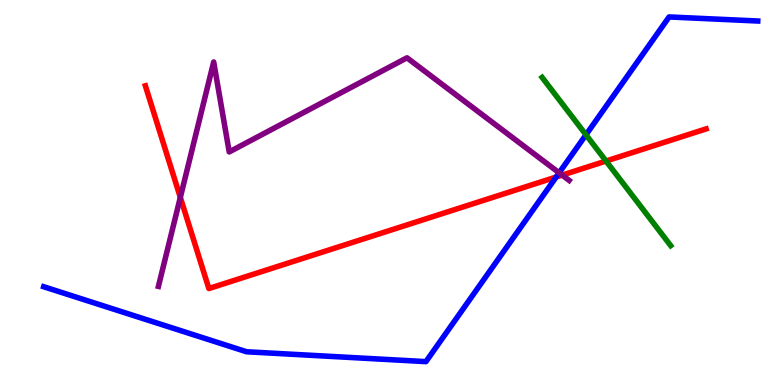[{'lines': ['blue', 'red'], 'intersections': [{'x': 7.18, 'y': 5.4}]}, {'lines': ['green', 'red'], 'intersections': [{'x': 7.82, 'y': 5.82}]}, {'lines': ['purple', 'red'], 'intersections': [{'x': 2.33, 'y': 4.87}, {'x': 7.25, 'y': 5.45}]}, {'lines': ['blue', 'green'], 'intersections': [{'x': 7.56, 'y': 6.5}]}, {'lines': ['blue', 'purple'], 'intersections': [{'x': 7.21, 'y': 5.51}]}, {'lines': ['green', 'purple'], 'intersections': []}]